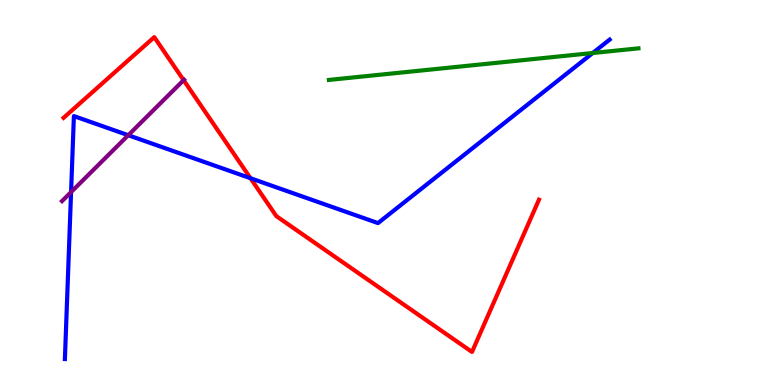[{'lines': ['blue', 'red'], 'intersections': [{'x': 3.23, 'y': 5.37}]}, {'lines': ['green', 'red'], 'intersections': []}, {'lines': ['purple', 'red'], 'intersections': [{'x': 2.37, 'y': 7.92}]}, {'lines': ['blue', 'green'], 'intersections': [{'x': 7.65, 'y': 8.62}]}, {'lines': ['blue', 'purple'], 'intersections': [{'x': 0.917, 'y': 5.01}, {'x': 1.66, 'y': 6.49}]}, {'lines': ['green', 'purple'], 'intersections': []}]